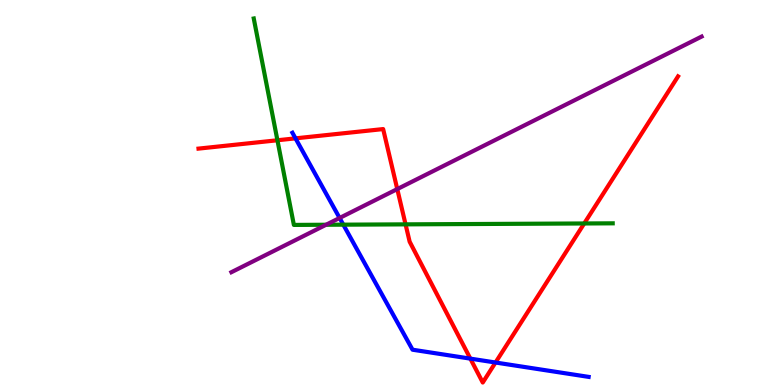[{'lines': ['blue', 'red'], 'intersections': [{'x': 3.81, 'y': 6.41}, {'x': 6.07, 'y': 0.685}, {'x': 6.39, 'y': 0.584}]}, {'lines': ['green', 'red'], 'intersections': [{'x': 3.58, 'y': 6.36}, {'x': 5.23, 'y': 4.17}, {'x': 7.54, 'y': 4.2}]}, {'lines': ['purple', 'red'], 'intersections': [{'x': 5.13, 'y': 5.09}]}, {'lines': ['blue', 'green'], 'intersections': [{'x': 4.43, 'y': 4.16}]}, {'lines': ['blue', 'purple'], 'intersections': [{'x': 4.38, 'y': 4.34}]}, {'lines': ['green', 'purple'], 'intersections': [{'x': 4.21, 'y': 4.16}]}]